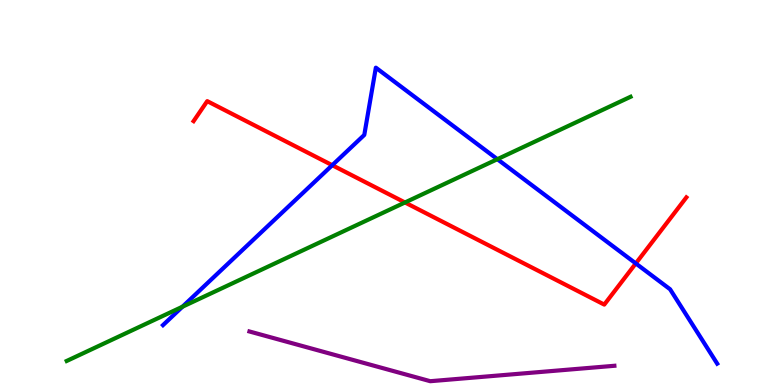[{'lines': ['blue', 'red'], 'intersections': [{'x': 4.29, 'y': 5.71}, {'x': 8.2, 'y': 3.16}]}, {'lines': ['green', 'red'], 'intersections': [{'x': 5.23, 'y': 4.74}]}, {'lines': ['purple', 'red'], 'intersections': []}, {'lines': ['blue', 'green'], 'intersections': [{'x': 2.35, 'y': 2.03}, {'x': 6.42, 'y': 5.87}]}, {'lines': ['blue', 'purple'], 'intersections': []}, {'lines': ['green', 'purple'], 'intersections': []}]